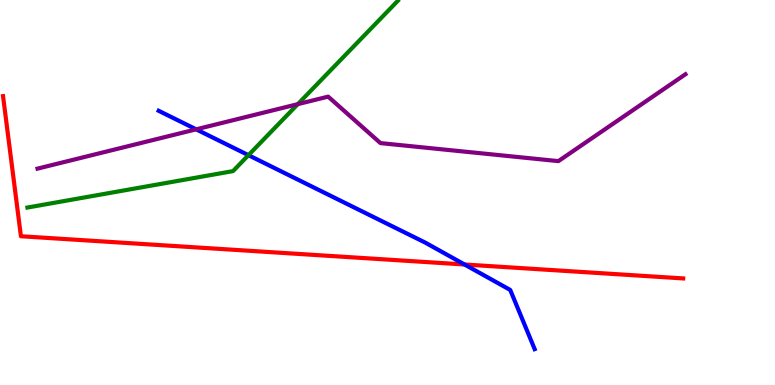[{'lines': ['blue', 'red'], 'intersections': [{'x': 5.99, 'y': 3.13}]}, {'lines': ['green', 'red'], 'intersections': []}, {'lines': ['purple', 'red'], 'intersections': []}, {'lines': ['blue', 'green'], 'intersections': [{'x': 3.21, 'y': 5.97}]}, {'lines': ['blue', 'purple'], 'intersections': [{'x': 2.53, 'y': 6.64}]}, {'lines': ['green', 'purple'], 'intersections': [{'x': 3.84, 'y': 7.29}]}]